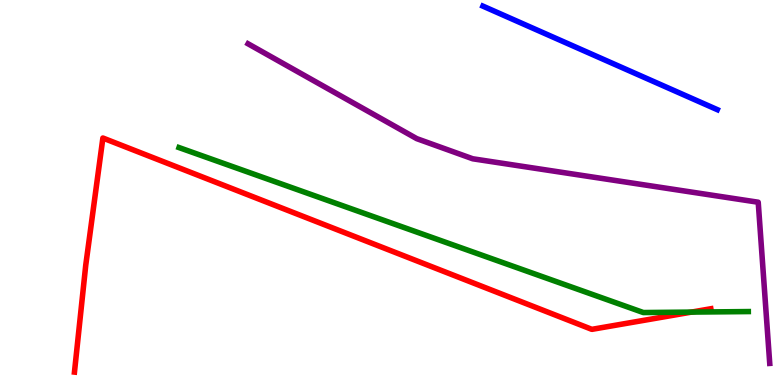[{'lines': ['blue', 'red'], 'intersections': []}, {'lines': ['green', 'red'], 'intersections': [{'x': 8.92, 'y': 1.89}]}, {'lines': ['purple', 'red'], 'intersections': []}, {'lines': ['blue', 'green'], 'intersections': []}, {'lines': ['blue', 'purple'], 'intersections': []}, {'lines': ['green', 'purple'], 'intersections': []}]